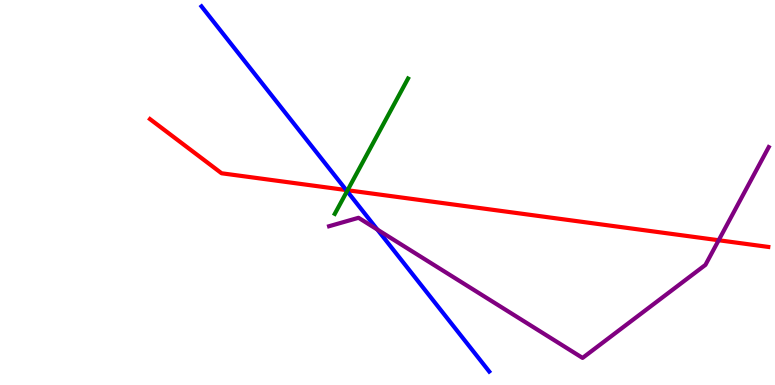[{'lines': ['blue', 'red'], 'intersections': [{'x': 4.47, 'y': 5.06}]}, {'lines': ['green', 'red'], 'intersections': [{'x': 4.48, 'y': 5.06}]}, {'lines': ['purple', 'red'], 'intersections': [{'x': 9.27, 'y': 3.76}]}, {'lines': ['blue', 'green'], 'intersections': [{'x': 4.48, 'y': 5.04}]}, {'lines': ['blue', 'purple'], 'intersections': [{'x': 4.87, 'y': 4.04}]}, {'lines': ['green', 'purple'], 'intersections': []}]